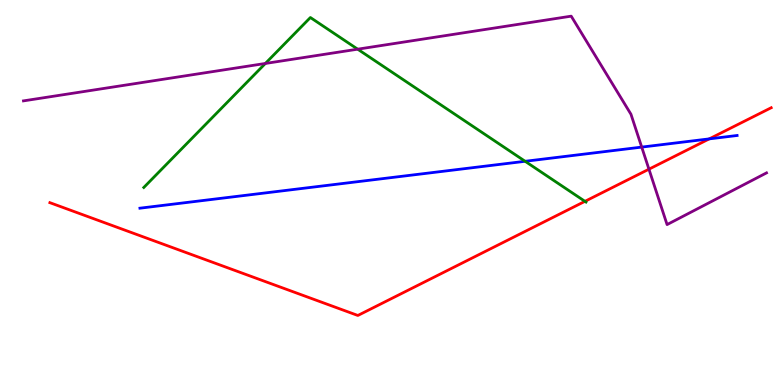[{'lines': ['blue', 'red'], 'intersections': [{'x': 9.15, 'y': 6.39}]}, {'lines': ['green', 'red'], 'intersections': [{'x': 7.55, 'y': 4.77}]}, {'lines': ['purple', 'red'], 'intersections': [{'x': 8.37, 'y': 5.61}]}, {'lines': ['blue', 'green'], 'intersections': [{'x': 6.78, 'y': 5.81}]}, {'lines': ['blue', 'purple'], 'intersections': [{'x': 8.28, 'y': 6.18}]}, {'lines': ['green', 'purple'], 'intersections': [{'x': 3.42, 'y': 8.35}, {'x': 4.62, 'y': 8.72}]}]